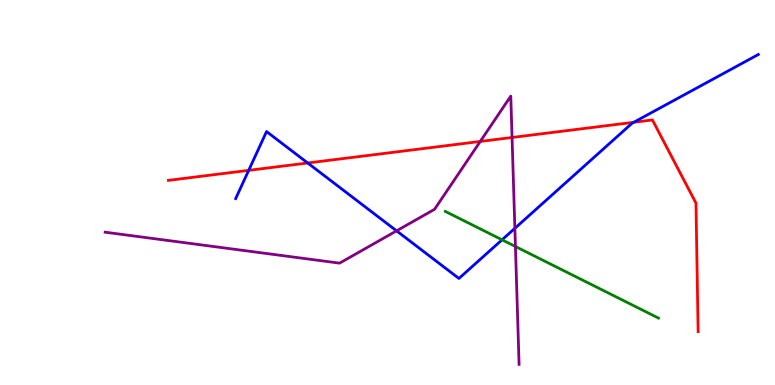[{'lines': ['blue', 'red'], 'intersections': [{'x': 3.21, 'y': 5.58}, {'x': 3.97, 'y': 5.77}, {'x': 8.18, 'y': 6.82}]}, {'lines': ['green', 'red'], 'intersections': []}, {'lines': ['purple', 'red'], 'intersections': [{'x': 6.2, 'y': 6.33}, {'x': 6.61, 'y': 6.43}]}, {'lines': ['blue', 'green'], 'intersections': [{'x': 6.48, 'y': 3.77}]}, {'lines': ['blue', 'purple'], 'intersections': [{'x': 5.12, 'y': 4.0}, {'x': 6.64, 'y': 4.07}]}, {'lines': ['green', 'purple'], 'intersections': [{'x': 6.65, 'y': 3.6}]}]